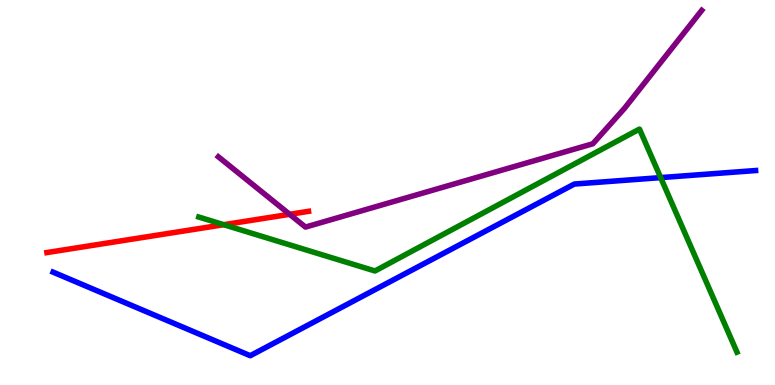[{'lines': ['blue', 'red'], 'intersections': []}, {'lines': ['green', 'red'], 'intersections': [{'x': 2.89, 'y': 4.16}]}, {'lines': ['purple', 'red'], 'intersections': [{'x': 3.74, 'y': 4.43}]}, {'lines': ['blue', 'green'], 'intersections': [{'x': 8.52, 'y': 5.39}]}, {'lines': ['blue', 'purple'], 'intersections': []}, {'lines': ['green', 'purple'], 'intersections': []}]